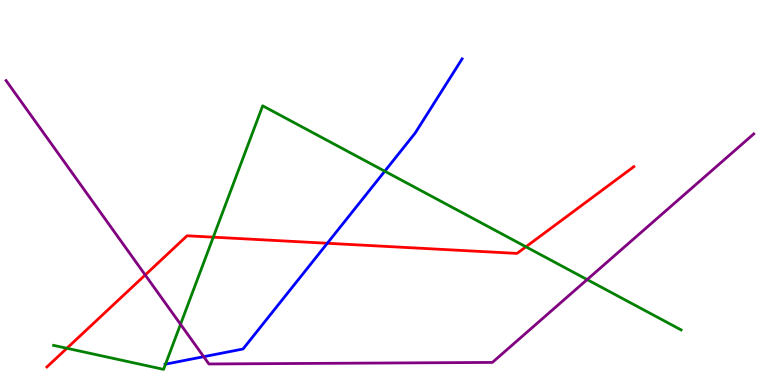[{'lines': ['blue', 'red'], 'intersections': [{'x': 4.22, 'y': 3.68}]}, {'lines': ['green', 'red'], 'intersections': [{'x': 0.863, 'y': 0.954}, {'x': 2.75, 'y': 3.84}, {'x': 6.79, 'y': 3.59}]}, {'lines': ['purple', 'red'], 'intersections': [{'x': 1.87, 'y': 2.86}]}, {'lines': ['blue', 'green'], 'intersections': [{'x': 2.14, 'y': 0.541}, {'x': 4.96, 'y': 5.55}]}, {'lines': ['blue', 'purple'], 'intersections': [{'x': 2.63, 'y': 0.735}]}, {'lines': ['green', 'purple'], 'intersections': [{'x': 2.33, 'y': 1.58}, {'x': 7.58, 'y': 2.74}]}]